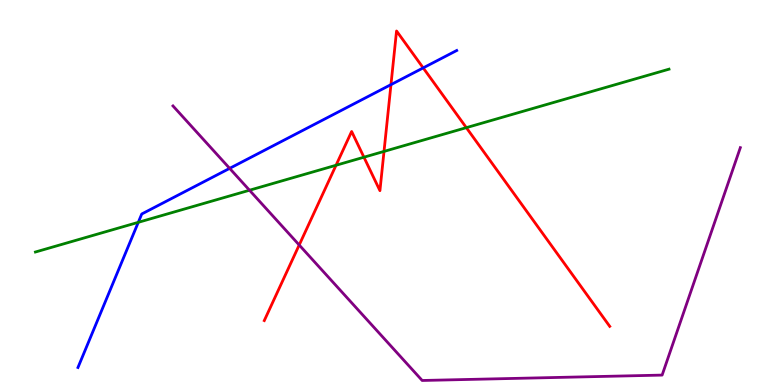[{'lines': ['blue', 'red'], 'intersections': [{'x': 5.04, 'y': 7.8}, {'x': 5.46, 'y': 8.24}]}, {'lines': ['green', 'red'], 'intersections': [{'x': 4.34, 'y': 5.71}, {'x': 4.7, 'y': 5.92}, {'x': 4.96, 'y': 6.07}, {'x': 6.02, 'y': 6.68}]}, {'lines': ['purple', 'red'], 'intersections': [{'x': 3.86, 'y': 3.64}]}, {'lines': ['blue', 'green'], 'intersections': [{'x': 1.78, 'y': 4.23}]}, {'lines': ['blue', 'purple'], 'intersections': [{'x': 2.96, 'y': 5.63}]}, {'lines': ['green', 'purple'], 'intersections': [{'x': 3.22, 'y': 5.06}]}]